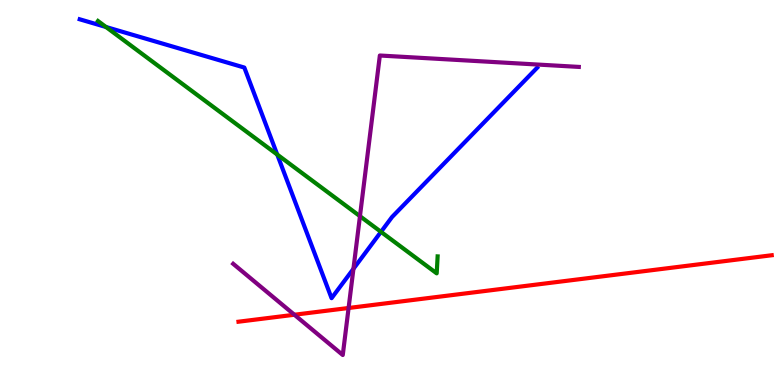[{'lines': ['blue', 'red'], 'intersections': []}, {'lines': ['green', 'red'], 'intersections': []}, {'lines': ['purple', 'red'], 'intersections': [{'x': 3.8, 'y': 1.82}, {'x': 4.5, 'y': 2.0}]}, {'lines': ['blue', 'green'], 'intersections': [{'x': 1.37, 'y': 9.3}, {'x': 3.58, 'y': 5.99}, {'x': 4.92, 'y': 3.98}]}, {'lines': ['blue', 'purple'], 'intersections': [{'x': 4.56, 'y': 3.02}]}, {'lines': ['green', 'purple'], 'intersections': [{'x': 4.64, 'y': 4.38}]}]